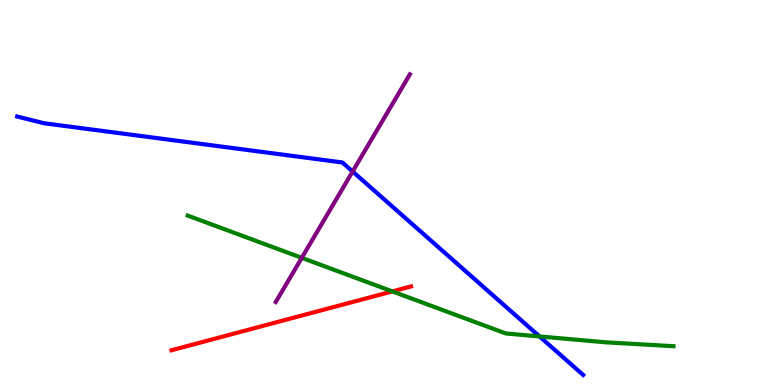[{'lines': ['blue', 'red'], 'intersections': []}, {'lines': ['green', 'red'], 'intersections': [{'x': 5.06, 'y': 2.43}]}, {'lines': ['purple', 'red'], 'intersections': []}, {'lines': ['blue', 'green'], 'intersections': [{'x': 6.96, 'y': 1.26}]}, {'lines': ['blue', 'purple'], 'intersections': [{'x': 4.55, 'y': 5.55}]}, {'lines': ['green', 'purple'], 'intersections': [{'x': 3.89, 'y': 3.3}]}]